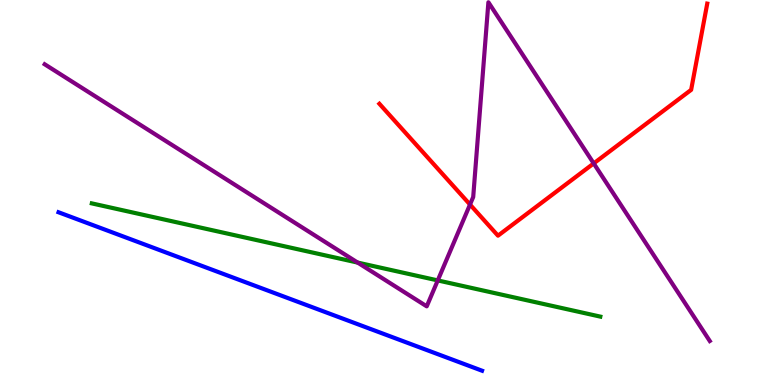[{'lines': ['blue', 'red'], 'intersections': []}, {'lines': ['green', 'red'], 'intersections': []}, {'lines': ['purple', 'red'], 'intersections': [{'x': 6.06, 'y': 4.69}, {'x': 7.66, 'y': 5.76}]}, {'lines': ['blue', 'green'], 'intersections': []}, {'lines': ['blue', 'purple'], 'intersections': []}, {'lines': ['green', 'purple'], 'intersections': [{'x': 4.62, 'y': 3.18}, {'x': 5.65, 'y': 2.72}]}]